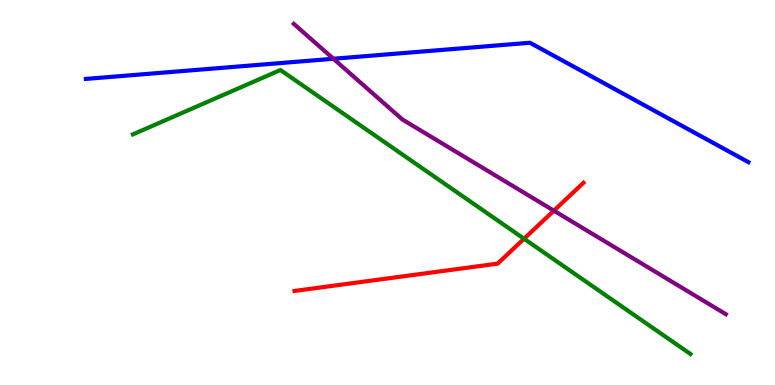[{'lines': ['blue', 'red'], 'intersections': []}, {'lines': ['green', 'red'], 'intersections': [{'x': 6.76, 'y': 3.8}]}, {'lines': ['purple', 'red'], 'intersections': [{'x': 7.15, 'y': 4.53}]}, {'lines': ['blue', 'green'], 'intersections': []}, {'lines': ['blue', 'purple'], 'intersections': [{'x': 4.3, 'y': 8.47}]}, {'lines': ['green', 'purple'], 'intersections': []}]